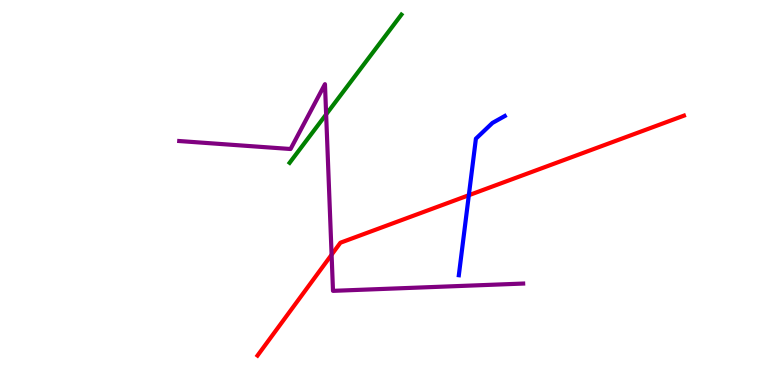[{'lines': ['blue', 'red'], 'intersections': [{'x': 6.05, 'y': 4.93}]}, {'lines': ['green', 'red'], 'intersections': []}, {'lines': ['purple', 'red'], 'intersections': [{'x': 4.28, 'y': 3.38}]}, {'lines': ['blue', 'green'], 'intersections': []}, {'lines': ['blue', 'purple'], 'intersections': []}, {'lines': ['green', 'purple'], 'intersections': [{'x': 4.21, 'y': 7.03}]}]